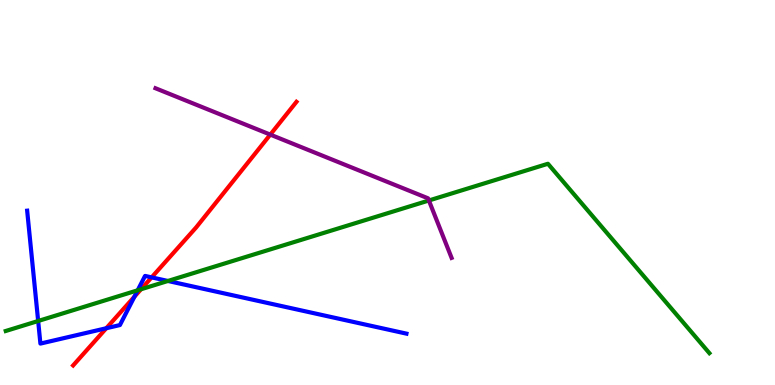[{'lines': ['blue', 'red'], 'intersections': [{'x': 1.37, 'y': 1.47}, {'x': 1.73, 'y': 2.29}, {'x': 1.96, 'y': 2.8}]}, {'lines': ['green', 'red'], 'intersections': [{'x': 1.82, 'y': 2.49}]}, {'lines': ['purple', 'red'], 'intersections': [{'x': 3.49, 'y': 6.5}]}, {'lines': ['blue', 'green'], 'intersections': [{'x': 0.492, 'y': 1.66}, {'x': 1.78, 'y': 2.46}, {'x': 2.17, 'y': 2.7}]}, {'lines': ['blue', 'purple'], 'intersections': []}, {'lines': ['green', 'purple'], 'intersections': [{'x': 5.53, 'y': 4.79}]}]